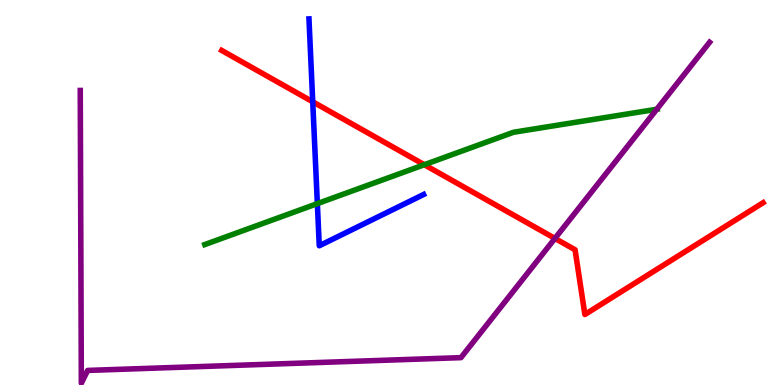[{'lines': ['blue', 'red'], 'intersections': [{'x': 4.04, 'y': 7.36}]}, {'lines': ['green', 'red'], 'intersections': [{'x': 5.47, 'y': 5.72}]}, {'lines': ['purple', 'red'], 'intersections': [{'x': 7.16, 'y': 3.81}]}, {'lines': ['blue', 'green'], 'intersections': [{'x': 4.09, 'y': 4.71}]}, {'lines': ['blue', 'purple'], 'intersections': []}, {'lines': ['green', 'purple'], 'intersections': [{'x': 8.47, 'y': 7.16}]}]